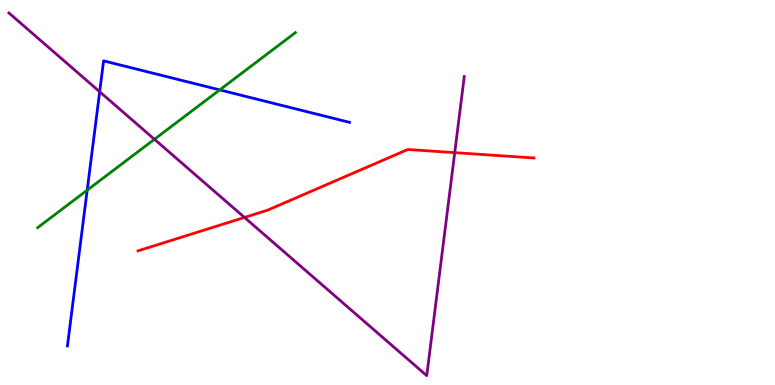[{'lines': ['blue', 'red'], 'intersections': []}, {'lines': ['green', 'red'], 'intersections': []}, {'lines': ['purple', 'red'], 'intersections': [{'x': 3.15, 'y': 4.35}, {'x': 5.87, 'y': 6.04}]}, {'lines': ['blue', 'green'], 'intersections': [{'x': 1.13, 'y': 5.06}, {'x': 2.84, 'y': 7.67}]}, {'lines': ['blue', 'purple'], 'intersections': [{'x': 1.29, 'y': 7.62}]}, {'lines': ['green', 'purple'], 'intersections': [{'x': 1.99, 'y': 6.38}]}]